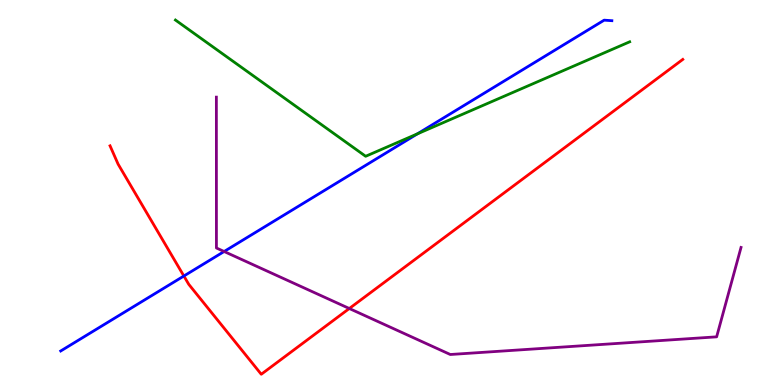[{'lines': ['blue', 'red'], 'intersections': [{'x': 2.37, 'y': 2.83}]}, {'lines': ['green', 'red'], 'intersections': []}, {'lines': ['purple', 'red'], 'intersections': [{'x': 4.51, 'y': 1.99}]}, {'lines': ['blue', 'green'], 'intersections': [{'x': 5.39, 'y': 6.52}]}, {'lines': ['blue', 'purple'], 'intersections': [{'x': 2.89, 'y': 3.47}]}, {'lines': ['green', 'purple'], 'intersections': []}]